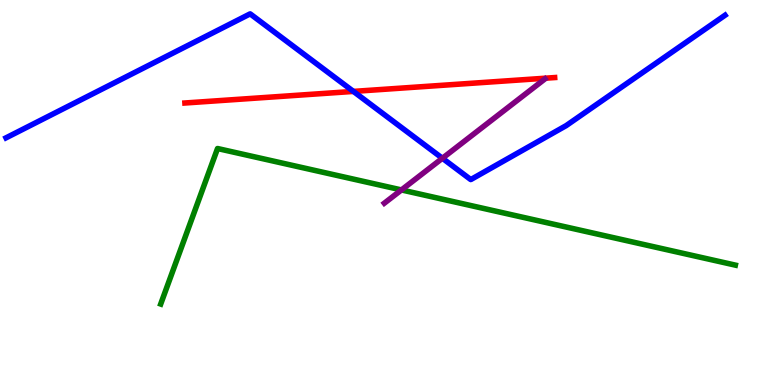[{'lines': ['blue', 'red'], 'intersections': [{'x': 4.56, 'y': 7.63}]}, {'lines': ['green', 'red'], 'intersections': []}, {'lines': ['purple', 'red'], 'intersections': []}, {'lines': ['blue', 'green'], 'intersections': []}, {'lines': ['blue', 'purple'], 'intersections': [{'x': 5.71, 'y': 5.89}]}, {'lines': ['green', 'purple'], 'intersections': [{'x': 5.18, 'y': 5.07}]}]